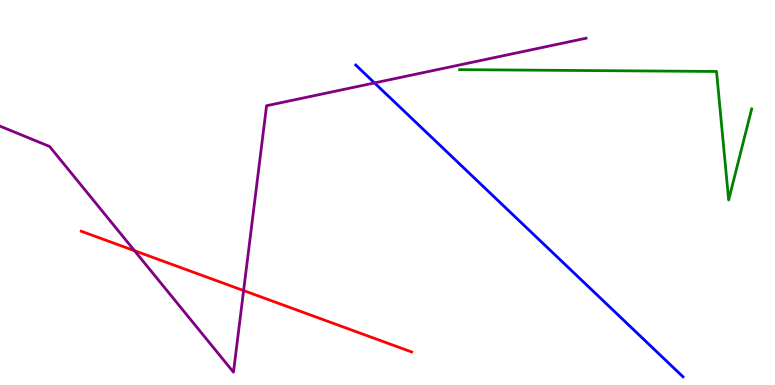[{'lines': ['blue', 'red'], 'intersections': []}, {'lines': ['green', 'red'], 'intersections': []}, {'lines': ['purple', 'red'], 'intersections': [{'x': 1.74, 'y': 3.49}, {'x': 3.14, 'y': 2.45}]}, {'lines': ['blue', 'green'], 'intersections': []}, {'lines': ['blue', 'purple'], 'intersections': [{'x': 4.83, 'y': 7.85}]}, {'lines': ['green', 'purple'], 'intersections': []}]